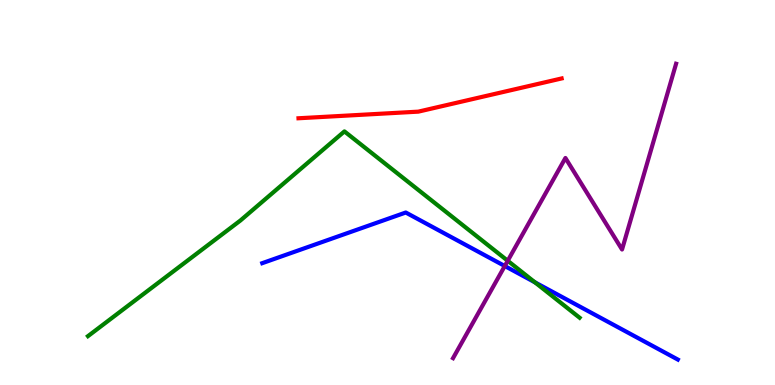[{'lines': ['blue', 'red'], 'intersections': []}, {'lines': ['green', 'red'], 'intersections': []}, {'lines': ['purple', 'red'], 'intersections': []}, {'lines': ['blue', 'green'], 'intersections': [{'x': 6.9, 'y': 2.67}]}, {'lines': ['blue', 'purple'], 'intersections': [{'x': 6.51, 'y': 3.09}]}, {'lines': ['green', 'purple'], 'intersections': [{'x': 6.55, 'y': 3.23}]}]